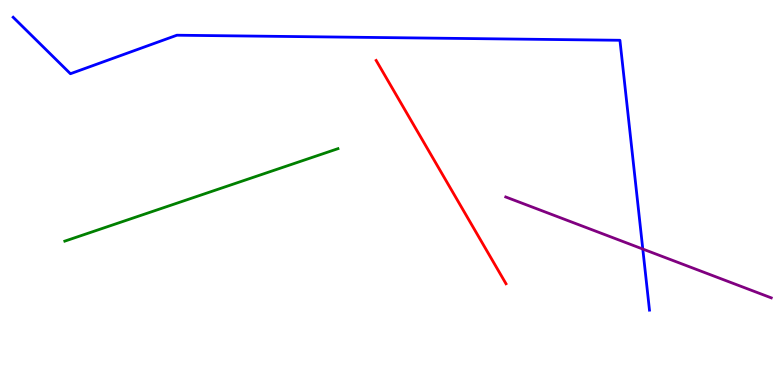[{'lines': ['blue', 'red'], 'intersections': []}, {'lines': ['green', 'red'], 'intersections': []}, {'lines': ['purple', 'red'], 'intersections': []}, {'lines': ['blue', 'green'], 'intersections': []}, {'lines': ['blue', 'purple'], 'intersections': [{'x': 8.29, 'y': 3.53}]}, {'lines': ['green', 'purple'], 'intersections': []}]